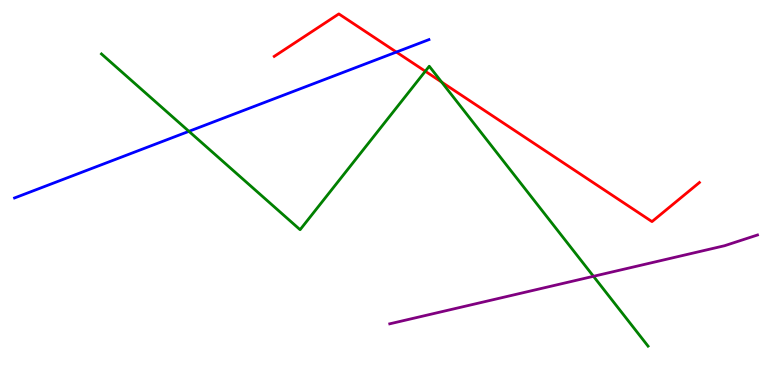[{'lines': ['blue', 'red'], 'intersections': [{'x': 5.11, 'y': 8.65}]}, {'lines': ['green', 'red'], 'intersections': [{'x': 5.49, 'y': 8.15}, {'x': 5.7, 'y': 7.87}]}, {'lines': ['purple', 'red'], 'intersections': []}, {'lines': ['blue', 'green'], 'intersections': [{'x': 2.44, 'y': 6.59}]}, {'lines': ['blue', 'purple'], 'intersections': []}, {'lines': ['green', 'purple'], 'intersections': [{'x': 7.66, 'y': 2.82}]}]